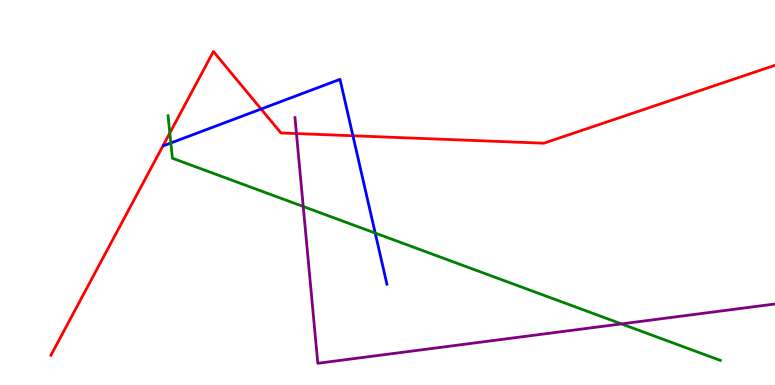[{'lines': ['blue', 'red'], 'intersections': [{'x': 3.37, 'y': 7.17}, {'x': 4.55, 'y': 6.47}]}, {'lines': ['green', 'red'], 'intersections': [{'x': 2.19, 'y': 6.55}]}, {'lines': ['purple', 'red'], 'intersections': [{'x': 3.83, 'y': 6.53}]}, {'lines': ['blue', 'green'], 'intersections': [{'x': 2.2, 'y': 6.29}, {'x': 4.84, 'y': 3.95}]}, {'lines': ['blue', 'purple'], 'intersections': []}, {'lines': ['green', 'purple'], 'intersections': [{'x': 3.91, 'y': 4.64}, {'x': 8.02, 'y': 1.59}]}]